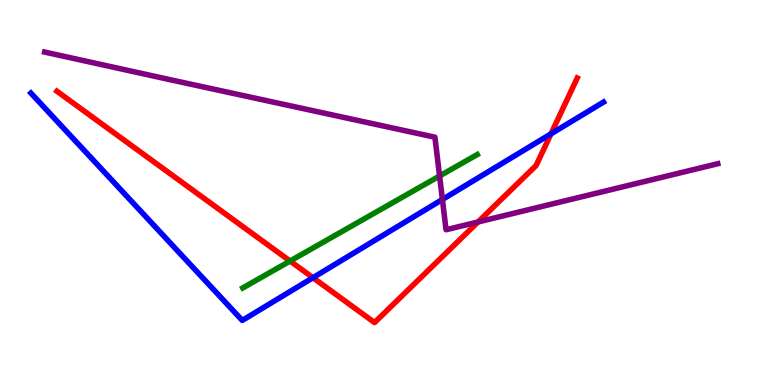[{'lines': ['blue', 'red'], 'intersections': [{'x': 4.04, 'y': 2.79}, {'x': 7.11, 'y': 6.52}]}, {'lines': ['green', 'red'], 'intersections': [{'x': 3.74, 'y': 3.22}]}, {'lines': ['purple', 'red'], 'intersections': [{'x': 6.17, 'y': 4.23}]}, {'lines': ['blue', 'green'], 'intersections': []}, {'lines': ['blue', 'purple'], 'intersections': [{'x': 5.71, 'y': 4.82}]}, {'lines': ['green', 'purple'], 'intersections': [{'x': 5.67, 'y': 5.43}]}]